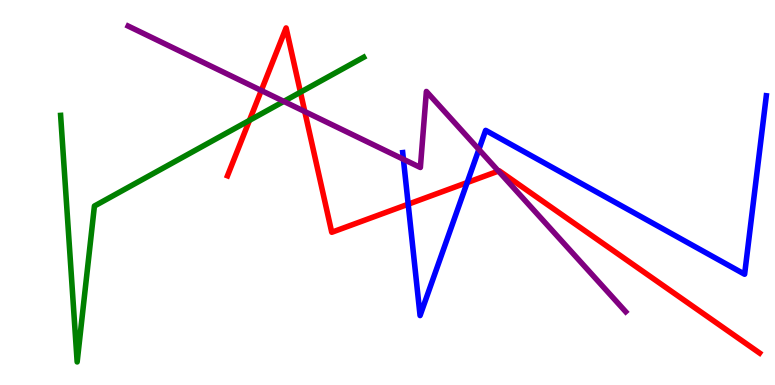[{'lines': ['blue', 'red'], 'intersections': [{'x': 5.27, 'y': 4.7}, {'x': 6.03, 'y': 5.26}]}, {'lines': ['green', 'red'], 'intersections': [{'x': 3.22, 'y': 6.87}, {'x': 3.88, 'y': 7.61}]}, {'lines': ['purple', 'red'], 'intersections': [{'x': 3.37, 'y': 7.65}, {'x': 3.93, 'y': 7.1}, {'x': 6.43, 'y': 5.56}]}, {'lines': ['blue', 'green'], 'intersections': []}, {'lines': ['blue', 'purple'], 'intersections': [{'x': 5.21, 'y': 5.86}, {'x': 6.18, 'y': 6.12}]}, {'lines': ['green', 'purple'], 'intersections': [{'x': 3.66, 'y': 7.37}]}]